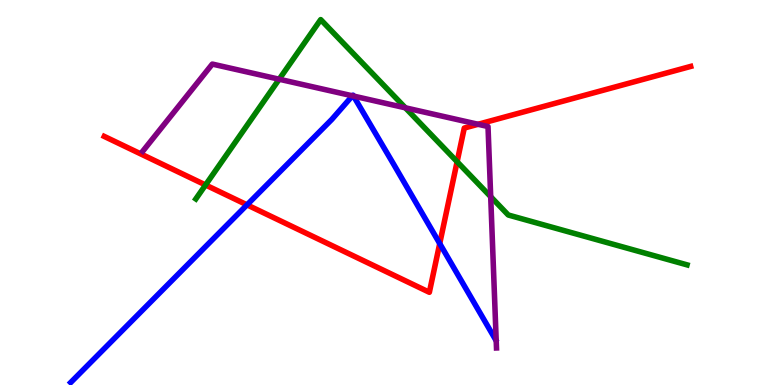[{'lines': ['blue', 'red'], 'intersections': [{'x': 3.19, 'y': 4.68}, {'x': 5.67, 'y': 3.67}]}, {'lines': ['green', 'red'], 'intersections': [{'x': 2.65, 'y': 5.2}, {'x': 5.9, 'y': 5.8}]}, {'lines': ['purple', 'red'], 'intersections': [{'x': 6.17, 'y': 6.77}]}, {'lines': ['blue', 'green'], 'intersections': []}, {'lines': ['blue', 'purple'], 'intersections': [{'x': 4.55, 'y': 7.51}, {'x': 4.56, 'y': 7.5}]}, {'lines': ['green', 'purple'], 'intersections': [{'x': 3.6, 'y': 7.94}, {'x': 5.23, 'y': 7.2}, {'x': 6.33, 'y': 4.89}]}]